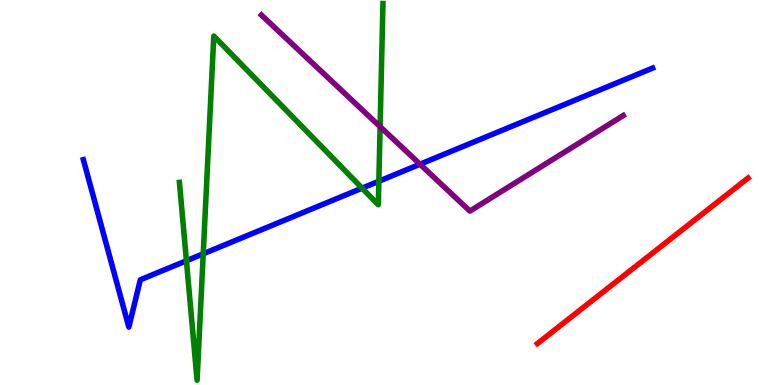[{'lines': ['blue', 'red'], 'intersections': []}, {'lines': ['green', 'red'], 'intersections': []}, {'lines': ['purple', 'red'], 'intersections': []}, {'lines': ['blue', 'green'], 'intersections': [{'x': 2.41, 'y': 3.23}, {'x': 2.62, 'y': 3.41}, {'x': 4.67, 'y': 5.11}, {'x': 4.89, 'y': 5.29}]}, {'lines': ['blue', 'purple'], 'intersections': [{'x': 5.42, 'y': 5.73}]}, {'lines': ['green', 'purple'], 'intersections': [{'x': 4.9, 'y': 6.71}]}]